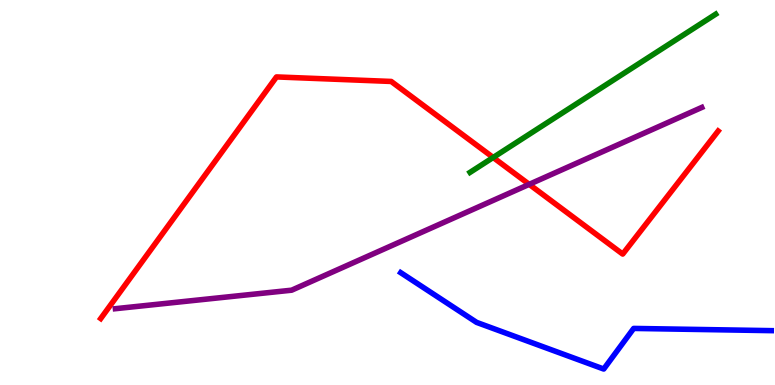[{'lines': ['blue', 'red'], 'intersections': []}, {'lines': ['green', 'red'], 'intersections': [{'x': 6.36, 'y': 5.91}]}, {'lines': ['purple', 'red'], 'intersections': [{'x': 6.83, 'y': 5.21}]}, {'lines': ['blue', 'green'], 'intersections': []}, {'lines': ['blue', 'purple'], 'intersections': []}, {'lines': ['green', 'purple'], 'intersections': []}]